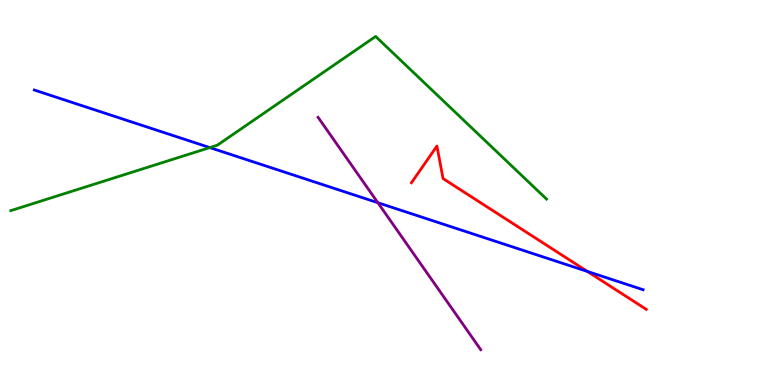[{'lines': ['blue', 'red'], 'intersections': [{'x': 7.58, 'y': 2.95}]}, {'lines': ['green', 'red'], 'intersections': []}, {'lines': ['purple', 'red'], 'intersections': []}, {'lines': ['blue', 'green'], 'intersections': [{'x': 2.71, 'y': 6.17}]}, {'lines': ['blue', 'purple'], 'intersections': [{'x': 4.88, 'y': 4.73}]}, {'lines': ['green', 'purple'], 'intersections': []}]